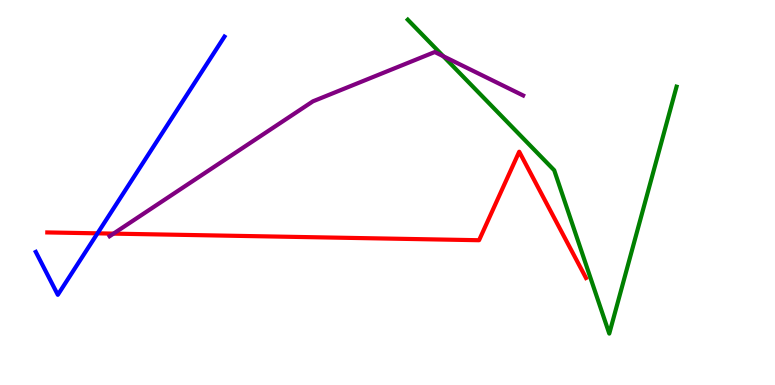[{'lines': ['blue', 'red'], 'intersections': [{'x': 1.26, 'y': 3.94}]}, {'lines': ['green', 'red'], 'intersections': []}, {'lines': ['purple', 'red'], 'intersections': [{'x': 1.46, 'y': 3.93}]}, {'lines': ['blue', 'green'], 'intersections': []}, {'lines': ['blue', 'purple'], 'intersections': []}, {'lines': ['green', 'purple'], 'intersections': [{'x': 5.72, 'y': 8.54}]}]